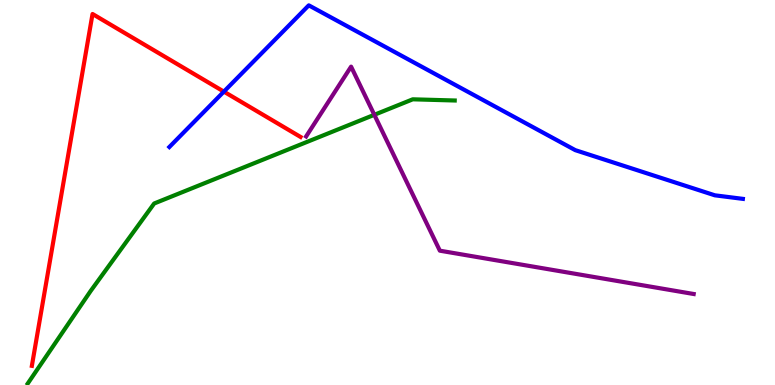[{'lines': ['blue', 'red'], 'intersections': [{'x': 2.89, 'y': 7.62}]}, {'lines': ['green', 'red'], 'intersections': []}, {'lines': ['purple', 'red'], 'intersections': []}, {'lines': ['blue', 'green'], 'intersections': []}, {'lines': ['blue', 'purple'], 'intersections': []}, {'lines': ['green', 'purple'], 'intersections': [{'x': 4.83, 'y': 7.02}]}]